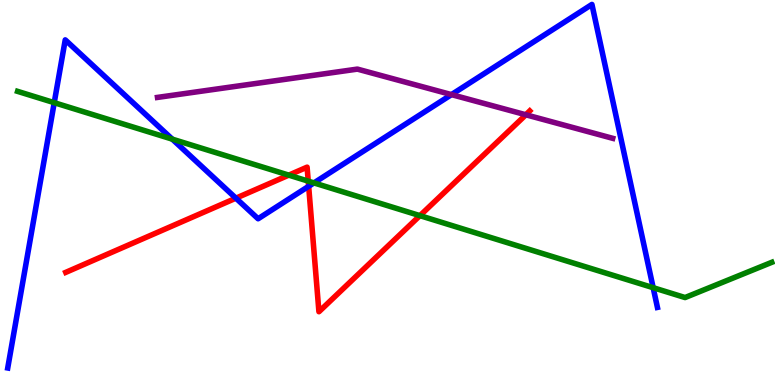[{'lines': ['blue', 'red'], 'intersections': [{'x': 3.04, 'y': 4.85}, {'x': 3.98, 'y': 5.16}]}, {'lines': ['green', 'red'], 'intersections': [{'x': 3.73, 'y': 5.45}, {'x': 3.98, 'y': 5.29}, {'x': 5.42, 'y': 4.4}]}, {'lines': ['purple', 'red'], 'intersections': [{'x': 6.78, 'y': 7.02}]}, {'lines': ['blue', 'green'], 'intersections': [{'x': 0.7, 'y': 7.33}, {'x': 2.22, 'y': 6.39}, {'x': 4.05, 'y': 5.25}, {'x': 8.43, 'y': 2.53}]}, {'lines': ['blue', 'purple'], 'intersections': [{'x': 5.83, 'y': 7.54}]}, {'lines': ['green', 'purple'], 'intersections': []}]